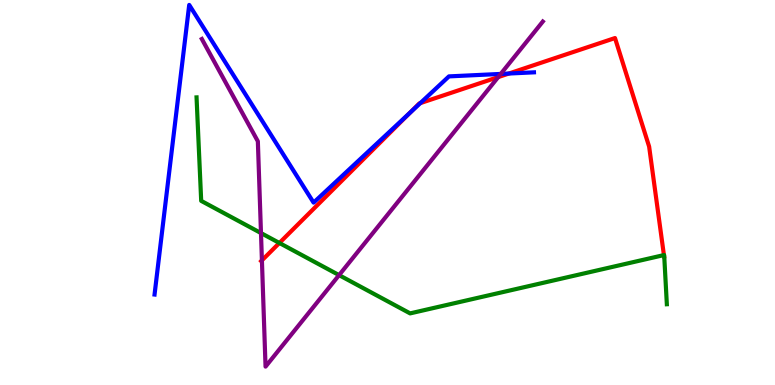[{'lines': ['blue', 'red'], 'intersections': [{'x': 5.29, 'y': 7.08}, {'x': 5.42, 'y': 7.32}, {'x': 6.57, 'y': 8.09}]}, {'lines': ['green', 'red'], 'intersections': [{'x': 3.6, 'y': 3.69}, {'x': 8.57, 'y': 3.37}]}, {'lines': ['purple', 'red'], 'intersections': [{'x': 3.38, 'y': 3.24}, {'x': 6.43, 'y': 8.0}]}, {'lines': ['blue', 'green'], 'intersections': []}, {'lines': ['blue', 'purple'], 'intersections': [{'x': 6.46, 'y': 8.08}]}, {'lines': ['green', 'purple'], 'intersections': [{'x': 3.37, 'y': 3.95}, {'x': 4.38, 'y': 2.85}]}]